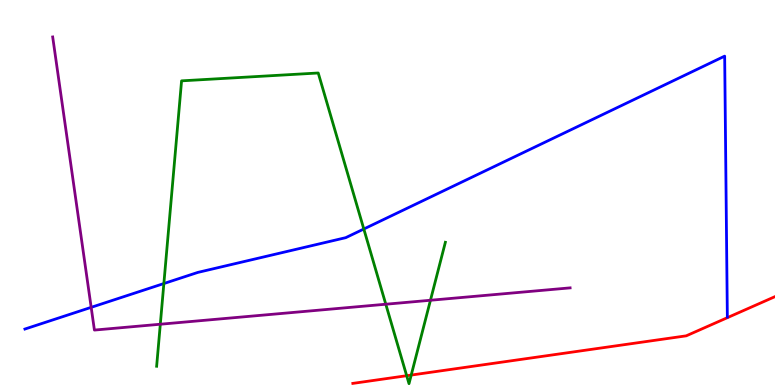[{'lines': ['blue', 'red'], 'intersections': []}, {'lines': ['green', 'red'], 'intersections': [{'x': 5.25, 'y': 0.241}, {'x': 5.31, 'y': 0.258}]}, {'lines': ['purple', 'red'], 'intersections': []}, {'lines': ['blue', 'green'], 'intersections': [{'x': 2.11, 'y': 2.64}, {'x': 4.69, 'y': 4.05}]}, {'lines': ['blue', 'purple'], 'intersections': [{'x': 1.18, 'y': 2.02}]}, {'lines': ['green', 'purple'], 'intersections': [{'x': 2.07, 'y': 1.58}, {'x': 4.98, 'y': 2.1}, {'x': 5.55, 'y': 2.2}]}]